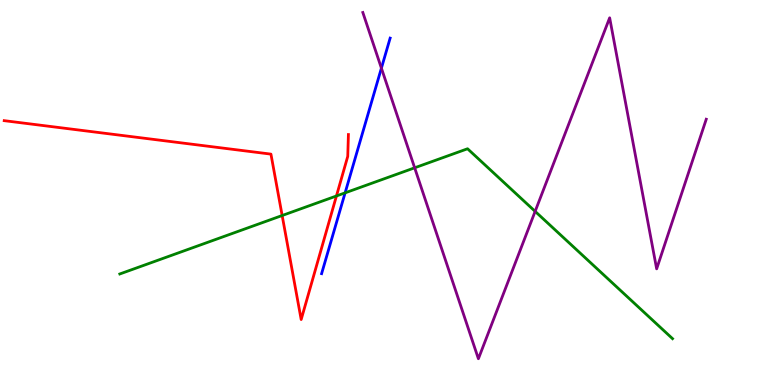[{'lines': ['blue', 'red'], 'intersections': []}, {'lines': ['green', 'red'], 'intersections': [{'x': 3.64, 'y': 4.4}, {'x': 4.34, 'y': 4.91}]}, {'lines': ['purple', 'red'], 'intersections': []}, {'lines': ['blue', 'green'], 'intersections': [{'x': 4.45, 'y': 4.99}]}, {'lines': ['blue', 'purple'], 'intersections': [{'x': 4.92, 'y': 8.23}]}, {'lines': ['green', 'purple'], 'intersections': [{'x': 5.35, 'y': 5.64}, {'x': 6.91, 'y': 4.51}]}]